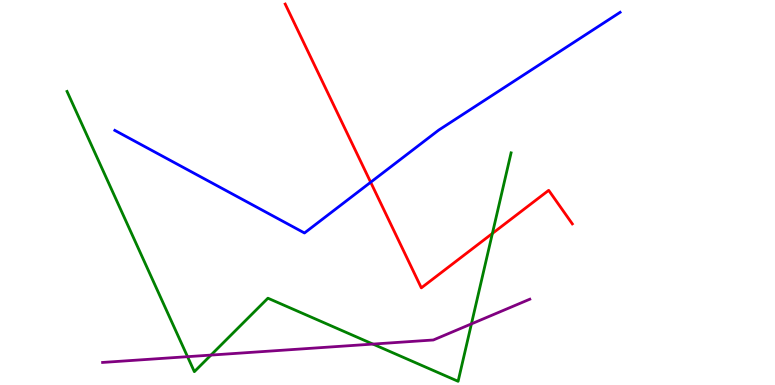[{'lines': ['blue', 'red'], 'intersections': [{'x': 4.78, 'y': 5.27}]}, {'lines': ['green', 'red'], 'intersections': [{'x': 6.35, 'y': 3.94}]}, {'lines': ['purple', 'red'], 'intersections': []}, {'lines': ['blue', 'green'], 'intersections': []}, {'lines': ['blue', 'purple'], 'intersections': []}, {'lines': ['green', 'purple'], 'intersections': [{'x': 2.42, 'y': 0.736}, {'x': 2.72, 'y': 0.777}, {'x': 4.81, 'y': 1.06}, {'x': 6.08, 'y': 1.59}]}]